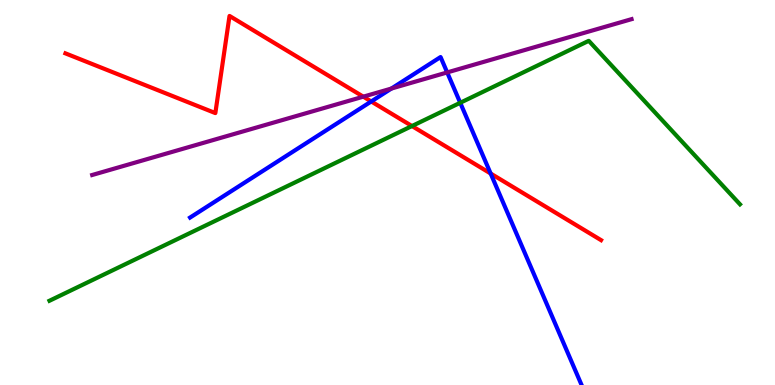[{'lines': ['blue', 'red'], 'intersections': [{'x': 4.79, 'y': 7.36}, {'x': 6.33, 'y': 5.49}]}, {'lines': ['green', 'red'], 'intersections': [{'x': 5.32, 'y': 6.73}]}, {'lines': ['purple', 'red'], 'intersections': [{'x': 4.69, 'y': 7.49}]}, {'lines': ['blue', 'green'], 'intersections': [{'x': 5.94, 'y': 7.33}]}, {'lines': ['blue', 'purple'], 'intersections': [{'x': 5.05, 'y': 7.7}, {'x': 5.77, 'y': 8.12}]}, {'lines': ['green', 'purple'], 'intersections': []}]